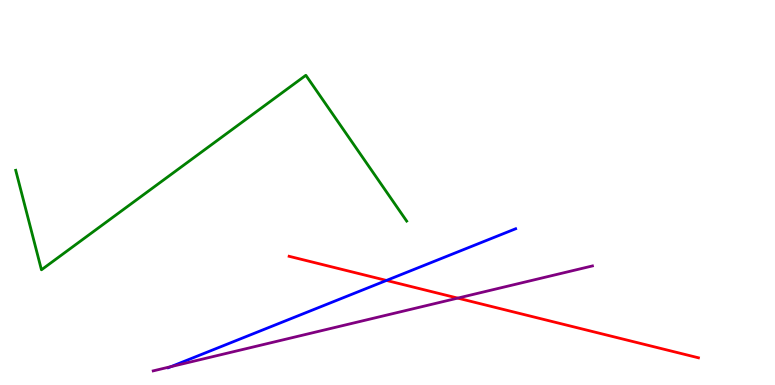[{'lines': ['blue', 'red'], 'intersections': [{'x': 4.99, 'y': 2.72}]}, {'lines': ['green', 'red'], 'intersections': []}, {'lines': ['purple', 'red'], 'intersections': [{'x': 5.91, 'y': 2.26}]}, {'lines': ['blue', 'green'], 'intersections': []}, {'lines': ['blue', 'purple'], 'intersections': [{'x': 2.21, 'y': 0.478}]}, {'lines': ['green', 'purple'], 'intersections': []}]